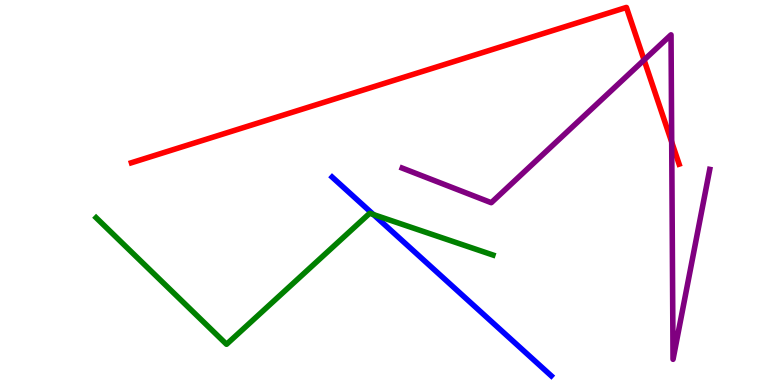[{'lines': ['blue', 'red'], 'intersections': []}, {'lines': ['green', 'red'], 'intersections': []}, {'lines': ['purple', 'red'], 'intersections': [{'x': 8.31, 'y': 8.44}, {'x': 8.67, 'y': 6.31}]}, {'lines': ['blue', 'green'], 'intersections': [{'x': 4.82, 'y': 4.43}]}, {'lines': ['blue', 'purple'], 'intersections': []}, {'lines': ['green', 'purple'], 'intersections': []}]